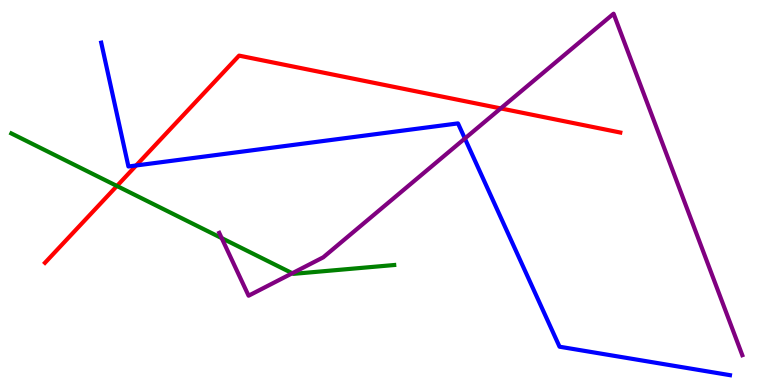[{'lines': ['blue', 'red'], 'intersections': [{'x': 1.76, 'y': 5.7}]}, {'lines': ['green', 'red'], 'intersections': [{'x': 1.51, 'y': 5.17}]}, {'lines': ['purple', 'red'], 'intersections': [{'x': 6.46, 'y': 7.18}]}, {'lines': ['blue', 'green'], 'intersections': []}, {'lines': ['blue', 'purple'], 'intersections': [{'x': 6.0, 'y': 6.4}]}, {'lines': ['green', 'purple'], 'intersections': [{'x': 2.86, 'y': 3.82}, {'x': 3.77, 'y': 2.9}]}]